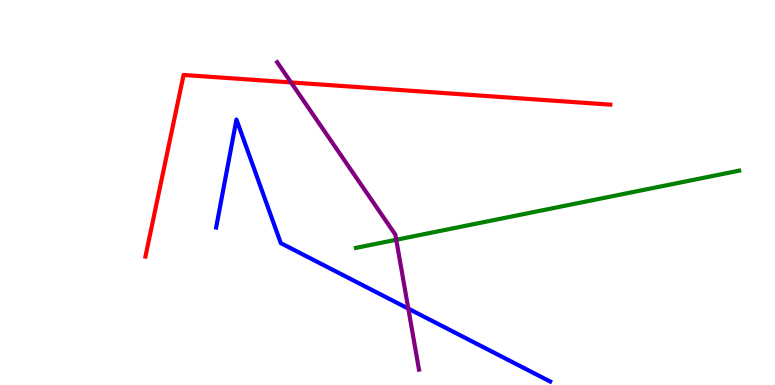[{'lines': ['blue', 'red'], 'intersections': []}, {'lines': ['green', 'red'], 'intersections': []}, {'lines': ['purple', 'red'], 'intersections': [{'x': 3.76, 'y': 7.86}]}, {'lines': ['blue', 'green'], 'intersections': []}, {'lines': ['blue', 'purple'], 'intersections': [{'x': 5.27, 'y': 1.98}]}, {'lines': ['green', 'purple'], 'intersections': [{'x': 5.11, 'y': 3.77}]}]